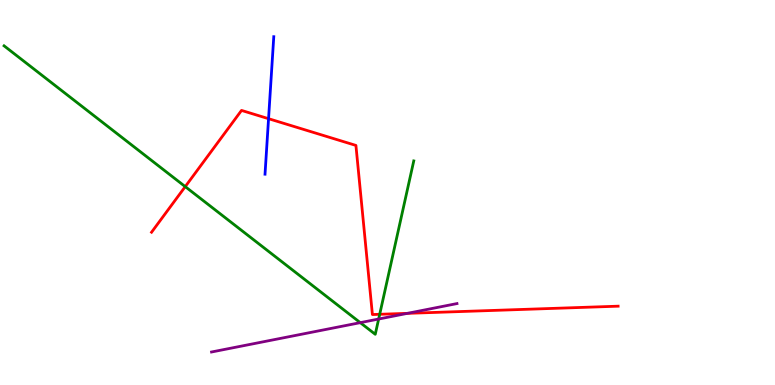[{'lines': ['blue', 'red'], 'intersections': [{'x': 3.47, 'y': 6.92}]}, {'lines': ['green', 'red'], 'intersections': [{'x': 2.39, 'y': 5.15}, {'x': 4.9, 'y': 1.84}]}, {'lines': ['purple', 'red'], 'intersections': [{'x': 5.26, 'y': 1.86}]}, {'lines': ['blue', 'green'], 'intersections': []}, {'lines': ['blue', 'purple'], 'intersections': []}, {'lines': ['green', 'purple'], 'intersections': [{'x': 4.65, 'y': 1.62}, {'x': 4.89, 'y': 1.71}]}]